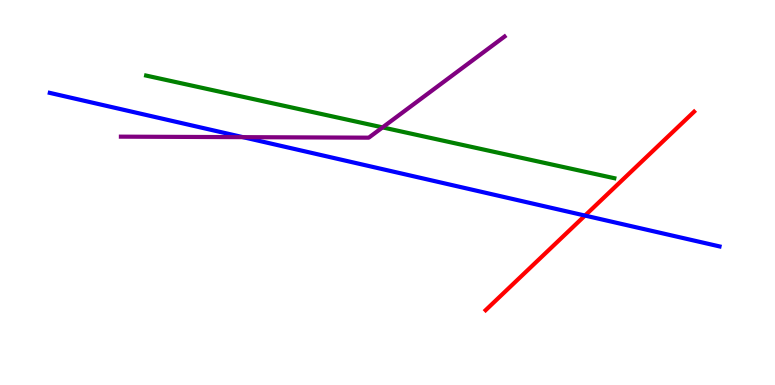[{'lines': ['blue', 'red'], 'intersections': [{'x': 7.55, 'y': 4.4}]}, {'lines': ['green', 'red'], 'intersections': []}, {'lines': ['purple', 'red'], 'intersections': []}, {'lines': ['blue', 'green'], 'intersections': []}, {'lines': ['blue', 'purple'], 'intersections': [{'x': 3.13, 'y': 6.44}]}, {'lines': ['green', 'purple'], 'intersections': [{'x': 4.94, 'y': 6.69}]}]